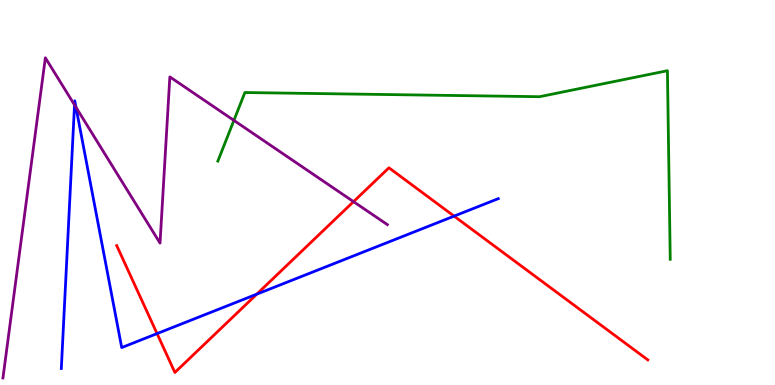[{'lines': ['blue', 'red'], 'intersections': [{'x': 2.03, 'y': 1.34}, {'x': 3.31, 'y': 2.36}, {'x': 5.86, 'y': 4.39}]}, {'lines': ['green', 'red'], 'intersections': []}, {'lines': ['purple', 'red'], 'intersections': [{'x': 4.56, 'y': 4.76}]}, {'lines': ['blue', 'green'], 'intersections': []}, {'lines': ['blue', 'purple'], 'intersections': [{'x': 0.962, 'y': 7.27}, {'x': 0.98, 'y': 7.21}]}, {'lines': ['green', 'purple'], 'intersections': [{'x': 3.02, 'y': 6.87}]}]